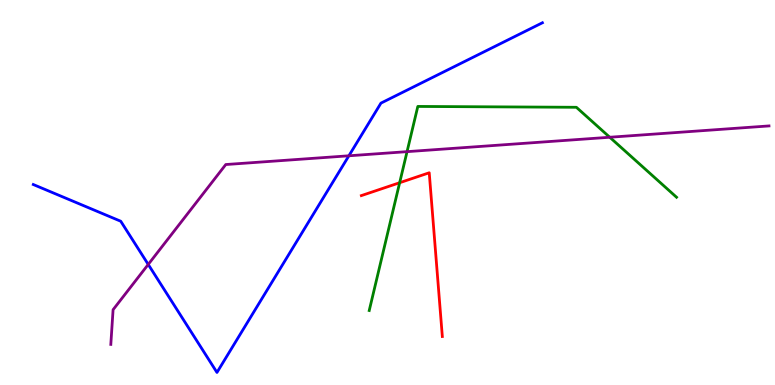[{'lines': ['blue', 'red'], 'intersections': []}, {'lines': ['green', 'red'], 'intersections': [{'x': 5.16, 'y': 5.25}]}, {'lines': ['purple', 'red'], 'intersections': []}, {'lines': ['blue', 'green'], 'intersections': []}, {'lines': ['blue', 'purple'], 'intersections': [{'x': 1.91, 'y': 3.13}, {'x': 4.5, 'y': 5.95}]}, {'lines': ['green', 'purple'], 'intersections': [{'x': 5.25, 'y': 6.06}, {'x': 7.87, 'y': 6.44}]}]